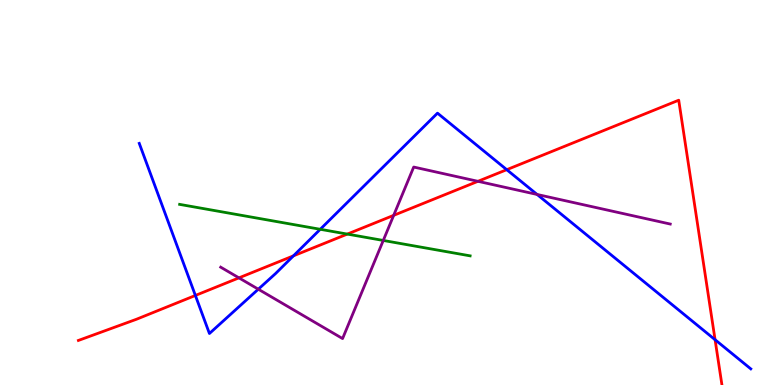[{'lines': ['blue', 'red'], 'intersections': [{'x': 2.52, 'y': 2.33}, {'x': 3.79, 'y': 3.35}, {'x': 6.54, 'y': 5.59}, {'x': 9.23, 'y': 1.18}]}, {'lines': ['green', 'red'], 'intersections': [{'x': 4.48, 'y': 3.92}]}, {'lines': ['purple', 'red'], 'intersections': [{'x': 3.08, 'y': 2.78}, {'x': 5.08, 'y': 4.41}, {'x': 6.17, 'y': 5.29}]}, {'lines': ['blue', 'green'], 'intersections': [{'x': 4.13, 'y': 4.04}]}, {'lines': ['blue', 'purple'], 'intersections': [{'x': 3.33, 'y': 2.49}, {'x': 6.93, 'y': 4.95}]}, {'lines': ['green', 'purple'], 'intersections': [{'x': 4.95, 'y': 3.75}]}]